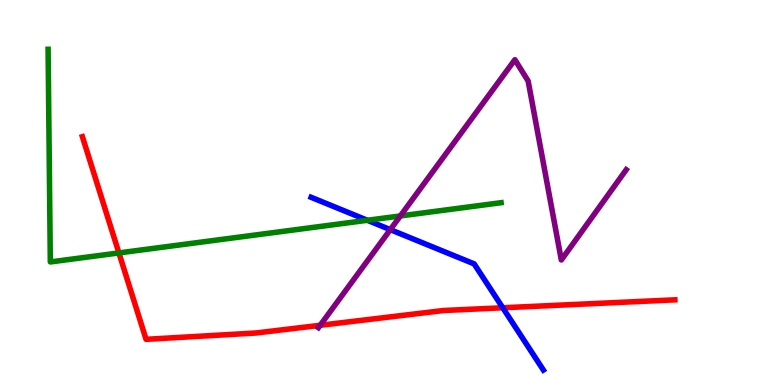[{'lines': ['blue', 'red'], 'intersections': [{'x': 6.49, 'y': 2.01}]}, {'lines': ['green', 'red'], 'intersections': [{'x': 1.53, 'y': 3.43}]}, {'lines': ['purple', 'red'], 'intersections': [{'x': 4.13, 'y': 1.55}]}, {'lines': ['blue', 'green'], 'intersections': [{'x': 4.74, 'y': 4.28}]}, {'lines': ['blue', 'purple'], 'intersections': [{'x': 5.04, 'y': 4.04}]}, {'lines': ['green', 'purple'], 'intersections': [{'x': 5.17, 'y': 4.39}]}]